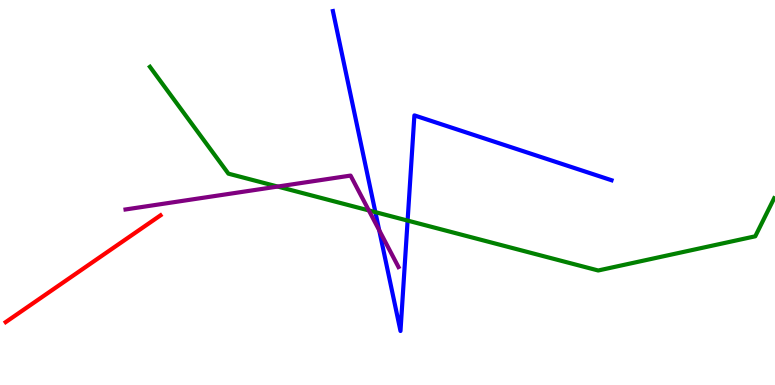[{'lines': ['blue', 'red'], 'intersections': []}, {'lines': ['green', 'red'], 'intersections': []}, {'lines': ['purple', 'red'], 'intersections': []}, {'lines': ['blue', 'green'], 'intersections': [{'x': 4.84, 'y': 4.49}, {'x': 5.26, 'y': 4.27}]}, {'lines': ['blue', 'purple'], 'intersections': [{'x': 4.89, 'y': 4.02}]}, {'lines': ['green', 'purple'], 'intersections': [{'x': 3.58, 'y': 5.15}, {'x': 4.76, 'y': 4.53}]}]